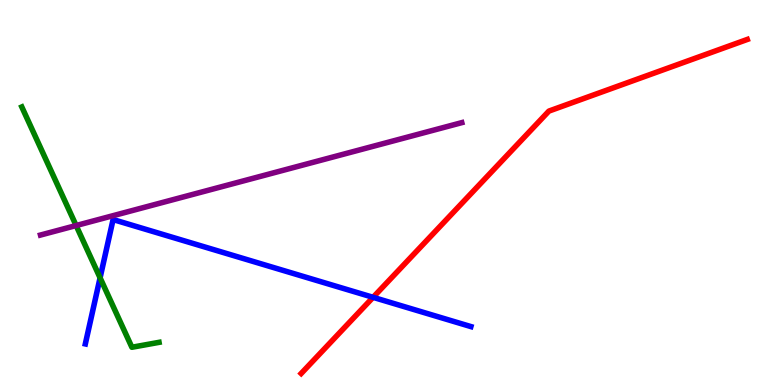[{'lines': ['blue', 'red'], 'intersections': [{'x': 4.81, 'y': 2.28}]}, {'lines': ['green', 'red'], 'intersections': []}, {'lines': ['purple', 'red'], 'intersections': []}, {'lines': ['blue', 'green'], 'intersections': [{'x': 1.29, 'y': 2.78}]}, {'lines': ['blue', 'purple'], 'intersections': []}, {'lines': ['green', 'purple'], 'intersections': [{'x': 0.982, 'y': 4.14}]}]